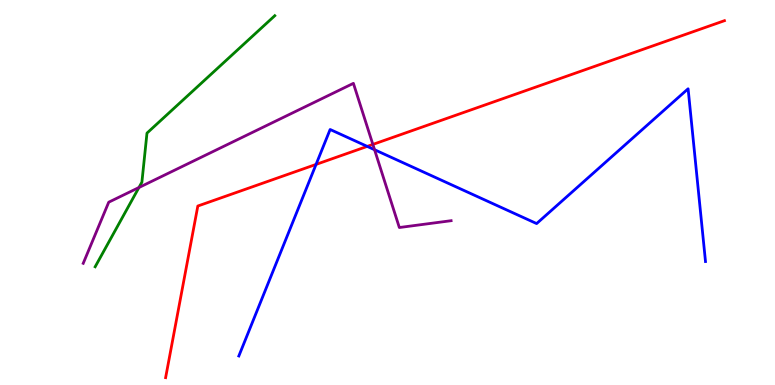[{'lines': ['blue', 'red'], 'intersections': [{'x': 4.08, 'y': 5.73}, {'x': 4.74, 'y': 6.2}]}, {'lines': ['green', 'red'], 'intersections': []}, {'lines': ['purple', 'red'], 'intersections': [{'x': 4.81, 'y': 6.25}]}, {'lines': ['blue', 'green'], 'intersections': []}, {'lines': ['blue', 'purple'], 'intersections': [{'x': 4.83, 'y': 6.11}]}, {'lines': ['green', 'purple'], 'intersections': [{'x': 1.79, 'y': 5.13}]}]